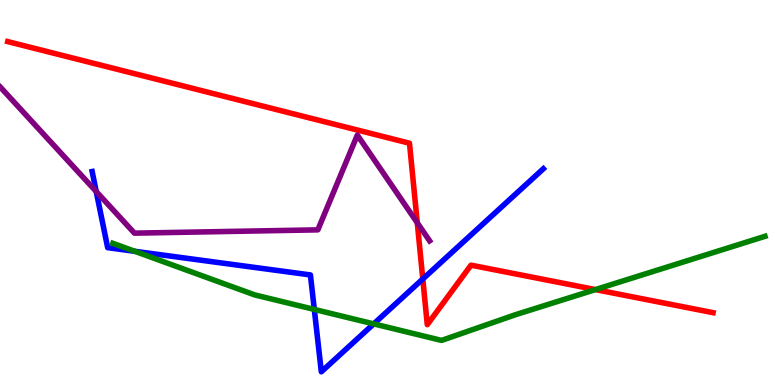[{'lines': ['blue', 'red'], 'intersections': [{'x': 5.46, 'y': 2.75}]}, {'lines': ['green', 'red'], 'intersections': [{'x': 7.68, 'y': 2.48}]}, {'lines': ['purple', 'red'], 'intersections': [{'x': 5.38, 'y': 4.21}]}, {'lines': ['blue', 'green'], 'intersections': [{'x': 1.74, 'y': 3.47}, {'x': 4.06, 'y': 1.96}, {'x': 4.82, 'y': 1.59}]}, {'lines': ['blue', 'purple'], 'intersections': [{'x': 1.24, 'y': 5.03}]}, {'lines': ['green', 'purple'], 'intersections': []}]